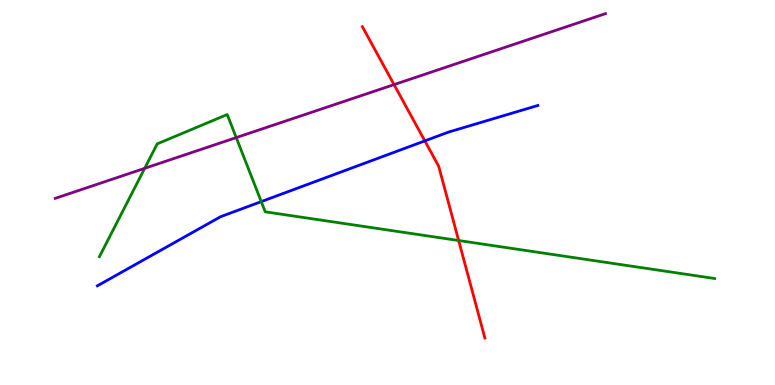[{'lines': ['blue', 'red'], 'intersections': [{'x': 5.48, 'y': 6.34}]}, {'lines': ['green', 'red'], 'intersections': [{'x': 5.92, 'y': 3.75}]}, {'lines': ['purple', 'red'], 'intersections': [{'x': 5.08, 'y': 7.8}]}, {'lines': ['blue', 'green'], 'intersections': [{'x': 3.37, 'y': 4.76}]}, {'lines': ['blue', 'purple'], 'intersections': []}, {'lines': ['green', 'purple'], 'intersections': [{'x': 1.87, 'y': 5.63}, {'x': 3.05, 'y': 6.43}]}]